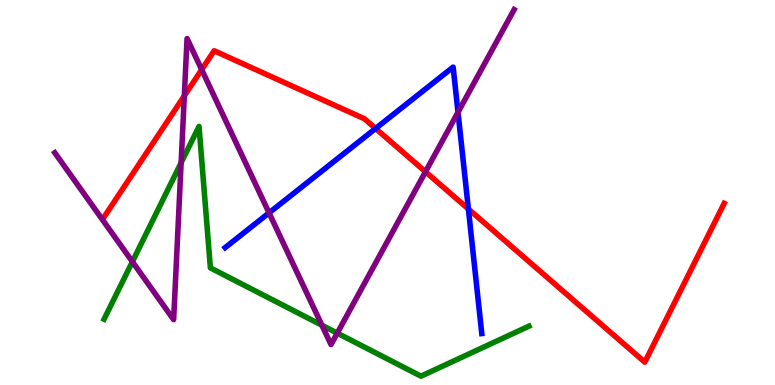[{'lines': ['blue', 'red'], 'intersections': [{'x': 4.85, 'y': 6.66}, {'x': 6.04, 'y': 4.57}]}, {'lines': ['green', 'red'], 'intersections': []}, {'lines': ['purple', 'red'], 'intersections': [{'x': 2.38, 'y': 7.51}, {'x': 2.6, 'y': 8.19}, {'x': 5.49, 'y': 5.54}]}, {'lines': ['blue', 'green'], 'intersections': []}, {'lines': ['blue', 'purple'], 'intersections': [{'x': 3.47, 'y': 4.47}, {'x': 5.91, 'y': 7.08}]}, {'lines': ['green', 'purple'], 'intersections': [{'x': 1.71, 'y': 3.2}, {'x': 2.34, 'y': 5.77}, {'x': 4.15, 'y': 1.55}, {'x': 4.35, 'y': 1.35}]}]